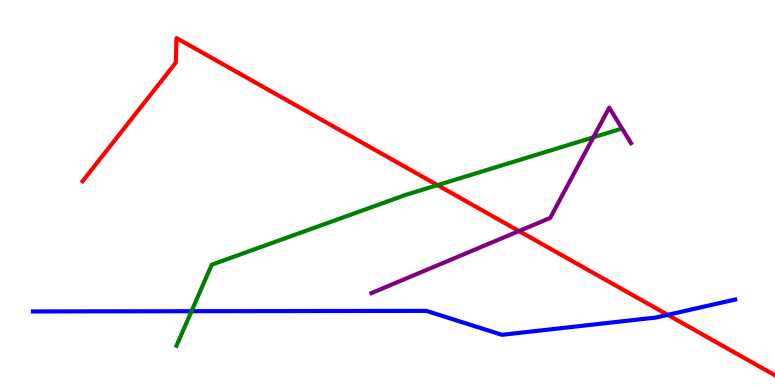[{'lines': ['blue', 'red'], 'intersections': [{'x': 8.62, 'y': 1.82}]}, {'lines': ['green', 'red'], 'intersections': [{'x': 5.65, 'y': 5.19}]}, {'lines': ['purple', 'red'], 'intersections': [{'x': 6.7, 'y': 4.0}]}, {'lines': ['blue', 'green'], 'intersections': [{'x': 2.47, 'y': 1.92}]}, {'lines': ['blue', 'purple'], 'intersections': []}, {'lines': ['green', 'purple'], 'intersections': [{'x': 7.66, 'y': 6.43}]}]